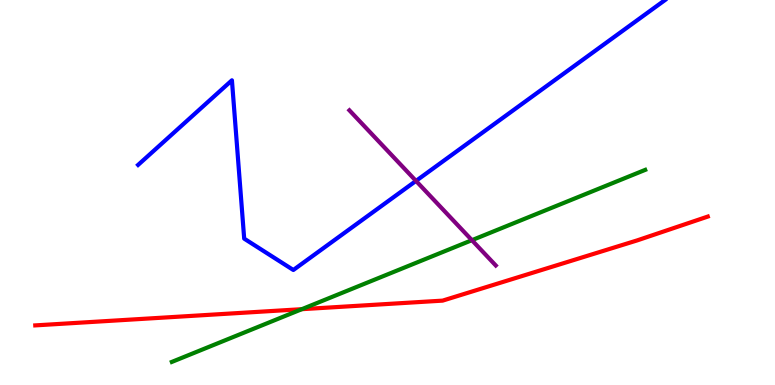[{'lines': ['blue', 'red'], 'intersections': []}, {'lines': ['green', 'red'], 'intersections': [{'x': 3.89, 'y': 1.97}]}, {'lines': ['purple', 'red'], 'intersections': []}, {'lines': ['blue', 'green'], 'intersections': []}, {'lines': ['blue', 'purple'], 'intersections': [{'x': 5.37, 'y': 5.3}]}, {'lines': ['green', 'purple'], 'intersections': [{'x': 6.09, 'y': 3.76}]}]